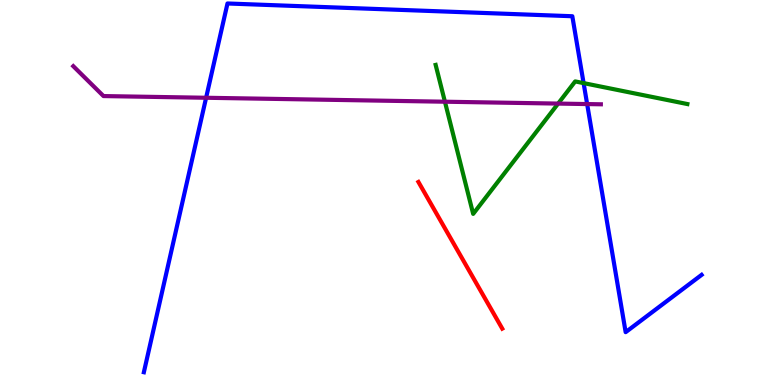[{'lines': ['blue', 'red'], 'intersections': []}, {'lines': ['green', 'red'], 'intersections': []}, {'lines': ['purple', 'red'], 'intersections': []}, {'lines': ['blue', 'green'], 'intersections': [{'x': 7.53, 'y': 7.84}]}, {'lines': ['blue', 'purple'], 'intersections': [{'x': 2.66, 'y': 7.46}, {'x': 7.58, 'y': 7.3}]}, {'lines': ['green', 'purple'], 'intersections': [{'x': 5.74, 'y': 7.36}, {'x': 7.2, 'y': 7.31}]}]